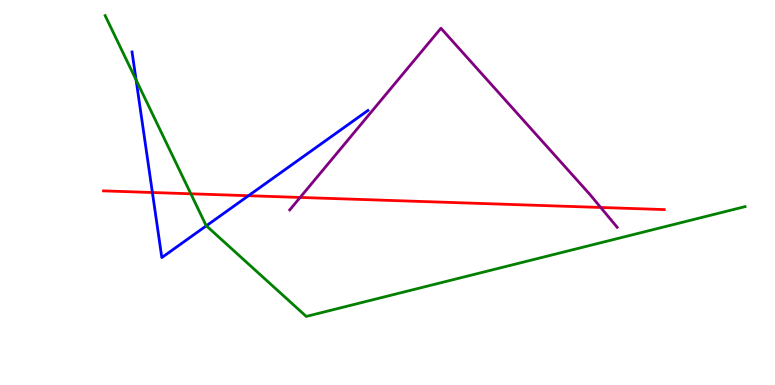[{'lines': ['blue', 'red'], 'intersections': [{'x': 1.97, 'y': 5.0}, {'x': 3.21, 'y': 4.92}]}, {'lines': ['green', 'red'], 'intersections': [{'x': 2.46, 'y': 4.97}]}, {'lines': ['purple', 'red'], 'intersections': [{'x': 3.87, 'y': 4.87}, {'x': 7.75, 'y': 4.61}]}, {'lines': ['blue', 'green'], 'intersections': [{'x': 1.76, 'y': 7.92}, {'x': 2.66, 'y': 4.14}]}, {'lines': ['blue', 'purple'], 'intersections': []}, {'lines': ['green', 'purple'], 'intersections': []}]